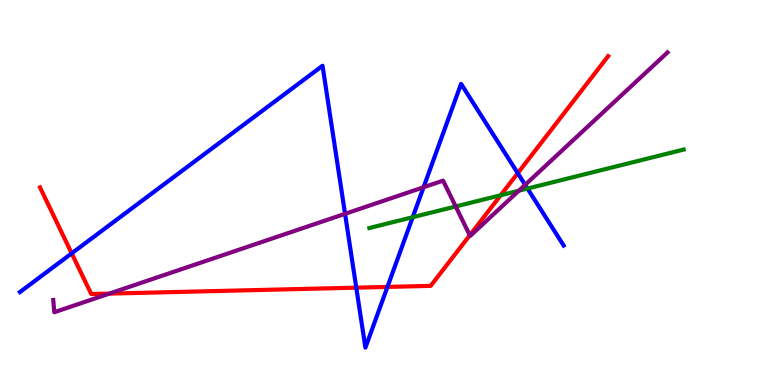[{'lines': ['blue', 'red'], 'intersections': [{'x': 0.925, 'y': 3.42}, {'x': 4.6, 'y': 2.53}, {'x': 5.0, 'y': 2.55}, {'x': 6.68, 'y': 5.5}]}, {'lines': ['green', 'red'], 'intersections': [{'x': 6.46, 'y': 4.93}]}, {'lines': ['purple', 'red'], 'intersections': [{'x': 1.41, 'y': 2.37}, {'x': 6.06, 'y': 3.89}]}, {'lines': ['blue', 'green'], 'intersections': [{'x': 5.33, 'y': 4.36}, {'x': 6.81, 'y': 5.1}]}, {'lines': ['blue', 'purple'], 'intersections': [{'x': 4.45, 'y': 4.45}, {'x': 5.47, 'y': 5.14}, {'x': 6.78, 'y': 5.2}]}, {'lines': ['green', 'purple'], 'intersections': [{'x': 5.88, 'y': 4.64}, {'x': 6.69, 'y': 5.05}]}]